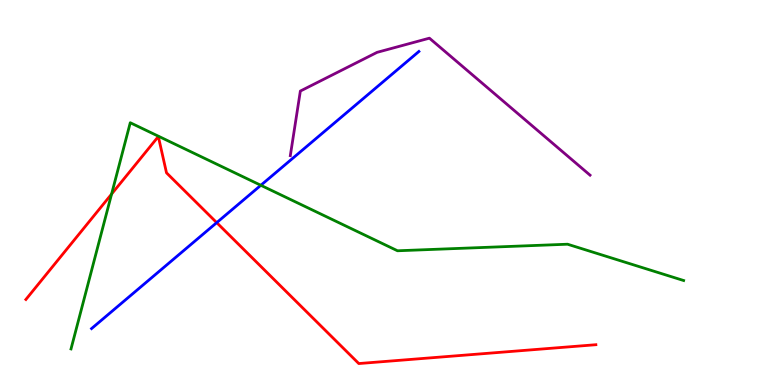[{'lines': ['blue', 'red'], 'intersections': [{'x': 2.8, 'y': 4.22}]}, {'lines': ['green', 'red'], 'intersections': [{'x': 1.44, 'y': 4.96}]}, {'lines': ['purple', 'red'], 'intersections': []}, {'lines': ['blue', 'green'], 'intersections': [{'x': 3.37, 'y': 5.19}]}, {'lines': ['blue', 'purple'], 'intersections': []}, {'lines': ['green', 'purple'], 'intersections': []}]